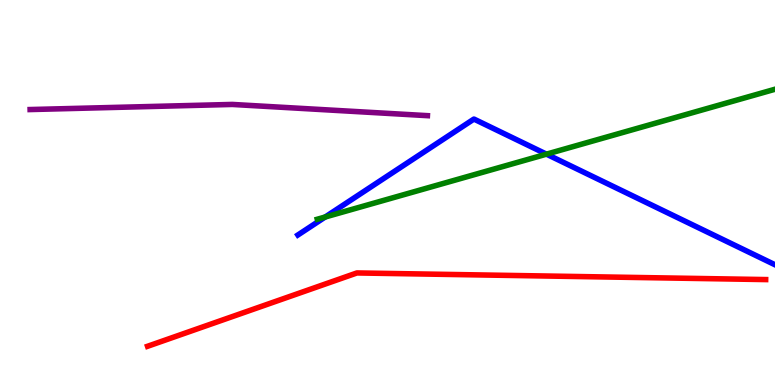[{'lines': ['blue', 'red'], 'intersections': []}, {'lines': ['green', 'red'], 'intersections': []}, {'lines': ['purple', 'red'], 'intersections': []}, {'lines': ['blue', 'green'], 'intersections': [{'x': 4.2, 'y': 4.36}, {'x': 7.05, 'y': 6.0}]}, {'lines': ['blue', 'purple'], 'intersections': []}, {'lines': ['green', 'purple'], 'intersections': []}]